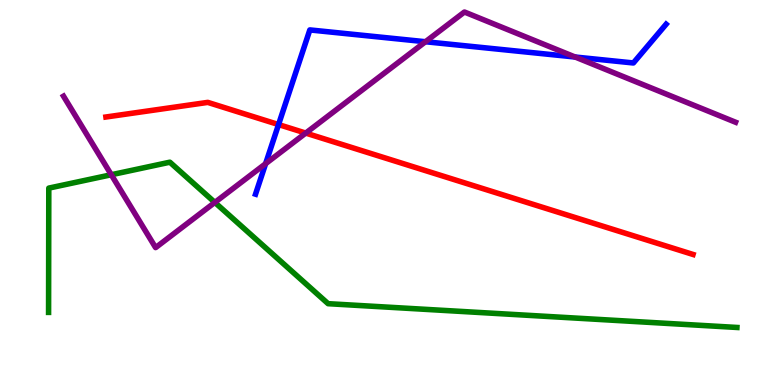[{'lines': ['blue', 'red'], 'intersections': [{'x': 3.59, 'y': 6.76}]}, {'lines': ['green', 'red'], 'intersections': []}, {'lines': ['purple', 'red'], 'intersections': [{'x': 3.94, 'y': 6.54}]}, {'lines': ['blue', 'green'], 'intersections': []}, {'lines': ['blue', 'purple'], 'intersections': [{'x': 3.43, 'y': 5.75}, {'x': 5.49, 'y': 8.92}, {'x': 7.42, 'y': 8.52}]}, {'lines': ['green', 'purple'], 'intersections': [{'x': 1.44, 'y': 5.46}, {'x': 2.77, 'y': 4.74}]}]